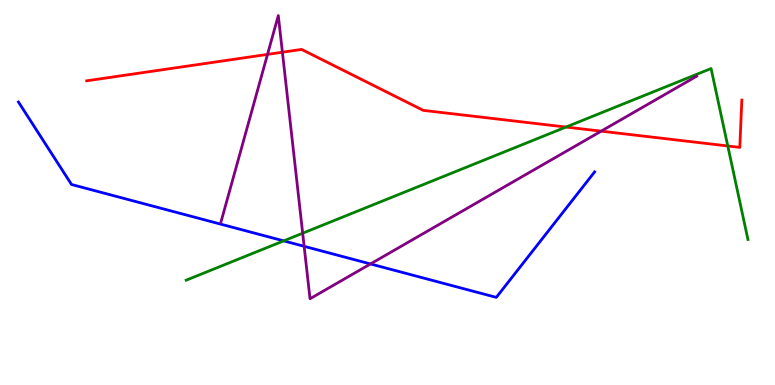[{'lines': ['blue', 'red'], 'intersections': []}, {'lines': ['green', 'red'], 'intersections': [{'x': 7.3, 'y': 6.7}, {'x': 9.39, 'y': 6.21}]}, {'lines': ['purple', 'red'], 'intersections': [{'x': 3.45, 'y': 8.59}, {'x': 3.64, 'y': 8.64}, {'x': 7.76, 'y': 6.59}]}, {'lines': ['blue', 'green'], 'intersections': [{'x': 3.66, 'y': 3.74}]}, {'lines': ['blue', 'purple'], 'intersections': [{'x': 3.92, 'y': 3.6}, {'x': 4.78, 'y': 3.14}]}, {'lines': ['green', 'purple'], 'intersections': [{'x': 3.91, 'y': 3.94}]}]